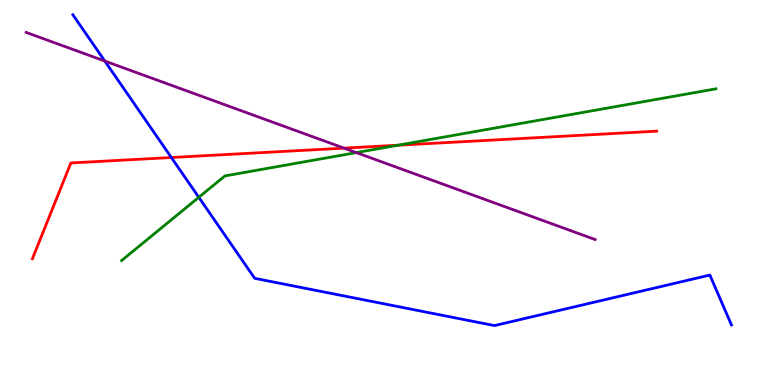[{'lines': ['blue', 'red'], 'intersections': [{'x': 2.21, 'y': 5.91}]}, {'lines': ['green', 'red'], 'intersections': [{'x': 5.14, 'y': 6.23}]}, {'lines': ['purple', 'red'], 'intersections': [{'x': 4.44, 'y': 6.15}]}, {'lines': ['blue', 'green'], 'intersections': [{'x': 2.57, 'y': 4.88}]}, {'lines': ['blue', 'purple'], 'intersections': [{'x': 1.35, 'y': 8.41}]}, {'lines': ['green', 'purple'], 'intersections': [{'x': 4.6, 'y': 6.04}]}]